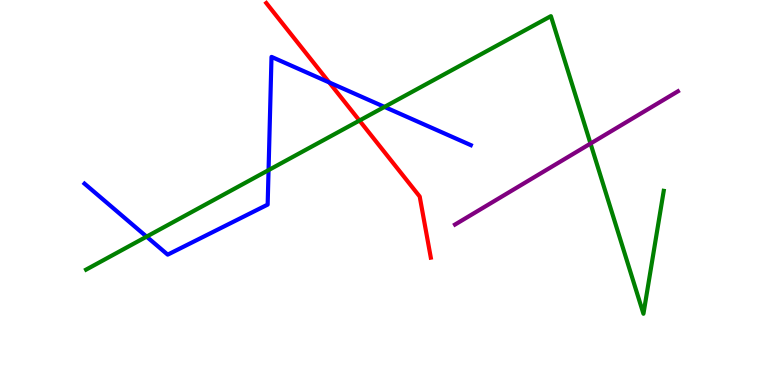[{'lines': ['blue', 'red'], 'intersections': [{'x': 4.25, 'y': 7.86}]}, {'lines': ['green', 'red'], 'intersections': [{'x': 4.64, 'y': 6.87}]}, {'lines': ['purple', 'red'], 'intersections': []}, {'lines': ['blue', 'green'], 'intersections': [{'x': 1.89, 'y': 3.85}, {'x': 3.47, 'y': 5.58}, {'x': 4.96, 'y': 7.22}]}, {'lines': ['blue', 'purple'], 'intersections': []}, {'lines': ['green', 'purple'], 'intersections': [{'x': 7.62, 'y': 6.27}]}]